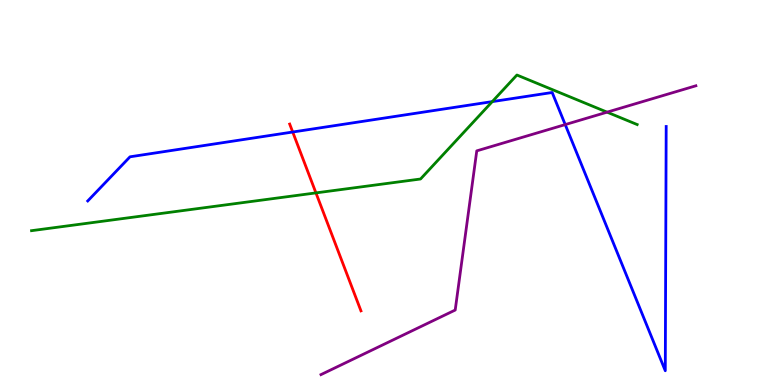[{'lines': ['blue', 'red'], 'intersections': [{'x': 3.78, 'y': 6.57}]}, {'lines': ['green', 'red'], 'intersections': [{'x': 4.08, 'y': 4.99}]}, {'lines': ['purple', 'red'], 'intersections': []}, {'lines': ['blue', 'green'], 'intersections': [{'x': 6.35, 'y': 7.36}]}, {'lines': ['blue', 'purple'], 'intersections': [{'x': 7.29, 'y': 6.76}]}, {'lines': ['green', 'purple'], 'intersections': [{'x': 7.83, 'y': 7.09}]}]